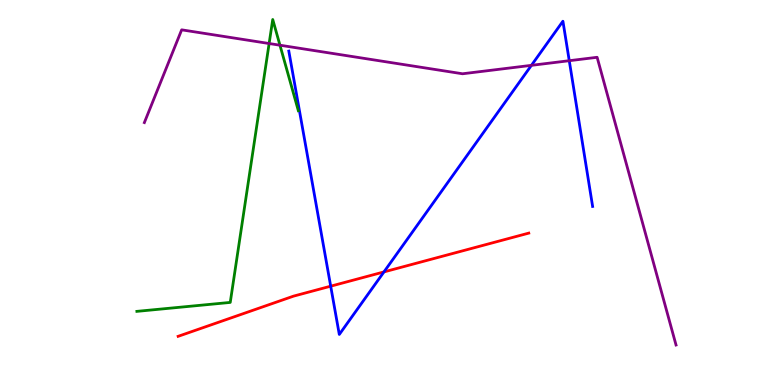[{'lines': ['blue', 'red'], 'intersections': [{'x': 4.27, 'y': 2.57}, {'x': 4.95, 'y': 2.94}]}, {'lines': ['green', 'red'], 'intersections': []}, {'lines': ['purple', 'red'], 'intersections': []}, {'lines': ['blue', 'green'], 'intersections': []}, {'lines': ['blue', 'purple'], 'intersections': [{'x': 6.86, 'y': 8.3}, {'x': 7.35, 'y': 8.42}]}, {'lines': ['green', 'purple'], 'intersections': [{'x': 3.47, 'y': 8.87}, {'x': 3.61, 'y': 8.83}]}]